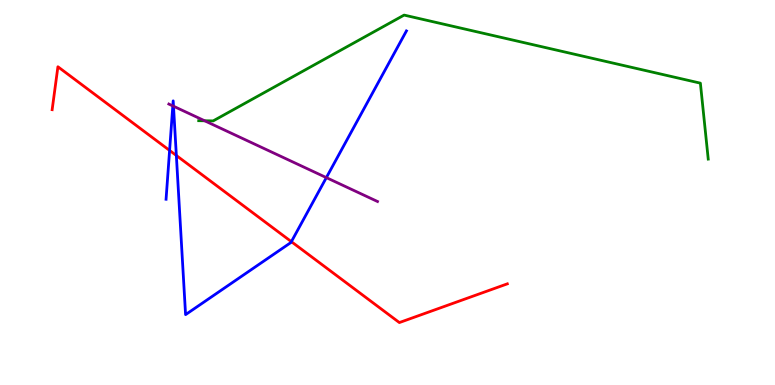[{'lines': ['blue', 'red'], 'intersections': [{'x': 2.19, 'y': 6.09}, {'x': 2.28, 'y': 5.96}, {'x': 3.76, 'y': 3.72}]}, {'lines': ['green', 'red'], 'intersections': []}, {'lines': ['purple', 'red'], 'intersections': []}, {'lines': ['blue', 'green'], 'intersections': []}, {'lines': ['blue', 'purple'], 'intersections': [{'x': 2.23, 'y': 7.25}, {'x': 2.24, 'y': 7.24}, {'x': 4.21, 'y': 5.39}]}, {'lines': ['green', 'purple'], 'intersections': [{'x': 2.64, 'y': 6.86}]}]